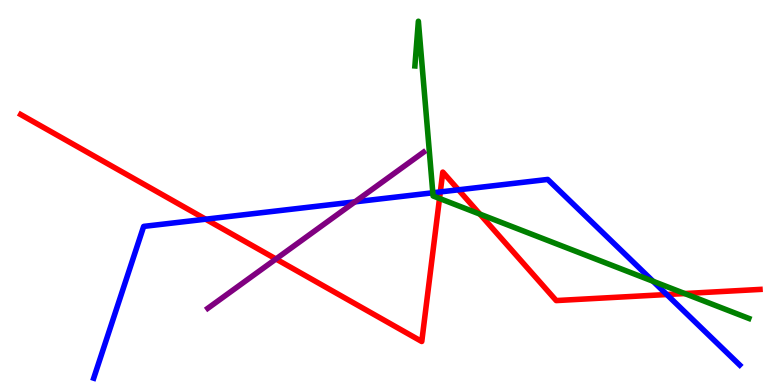[{'lines': ['blue', 'red'], 'intersections': [{'x': 2.65, 'y': 4.31}, {'x': 5.68, 'y': 5.02}, {'x': 5.92, 'y': 5.07}, {'x': 8.6, 'y': 2.35}]}, {'lines': ['green', 'red'], 'intersections': [{'x': 5.67, 'y': 4.85}, {'x': 6.19, 'y': 4.44}, {'x': 8.83, 'y': 2.38}]}, {'lines': ['purple', 'red'], 'intersections': [{'x': 3.56, 'y': 3.27}]}, {'lines': ['blue', 'green'], 'intersections': [{'x': 5.58, 'y': 4.99}, {'x': 8.43, 'y': 2.69}]}, {'lines': ['blue', 'purple'], 'intersections': [{'x': 4.58, 'y': 4.76}]}, {'lines': ['green', 'purple'], 'intersections': []}]